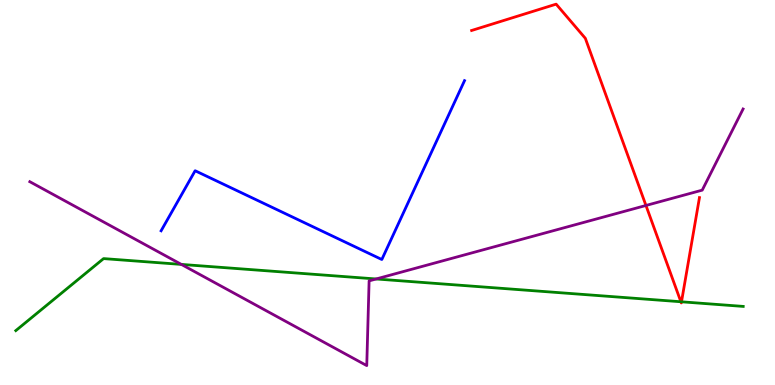[{'lines': ['blue', 'red'], 'intersections': []}, {'lines': ['green', 'red'], 'intersections': [{'x': 8.79, 'y': 2.16}, {'x': 8.79, 'y': 2.16}]}, {'lines': ['purple', 'red'], 'intersections': [{'x': 8.33, 'y': 4.66}]}, {'lines': ['blue', 'green'], 'intersections': []}, {'lines': ['blue', 'purple'], 'intersections': []}, {'lines': ['green', 'purple'], 'intersections': [{'x': 2.34, 'y': 3.13}, {'x': 4.85, 'y': 2.75}]}]